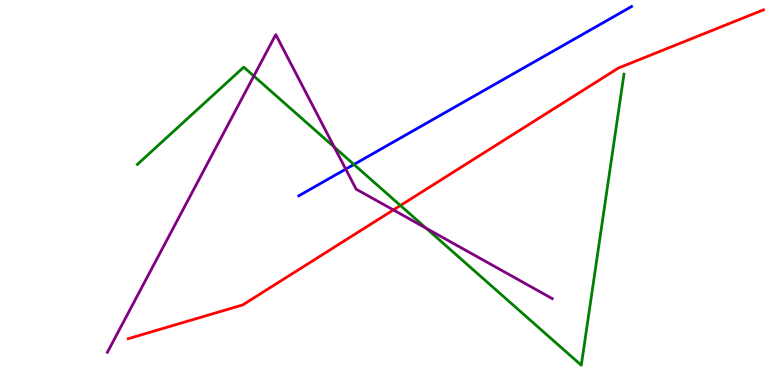[{'lines': ['blue', 'red'], 'intersections': []}, {'lines': ['green', 'red'], 'intersections': [{'x': 5.17, 'y': 4.66}]}, {'lines': ['purple', 'red'], 'intersections': [{'x': 5.08, 'y': 4.55}]}, {'lines': ['blue', 'green'], 'intersections': [{'x': 4.57, 'y': 5.73}]}, {'lines': ['blue', 'purple'], 'intersections': [{'x': 4.46, 'y': 5.61}]}, {'lines': ['green', 'purple'], 'intersections': [{'x': 3.28, 'y': 8.02}, {'x': 4.31, 'y': 6.18}, {'x': 5.5, 'y': 4.07}]}]